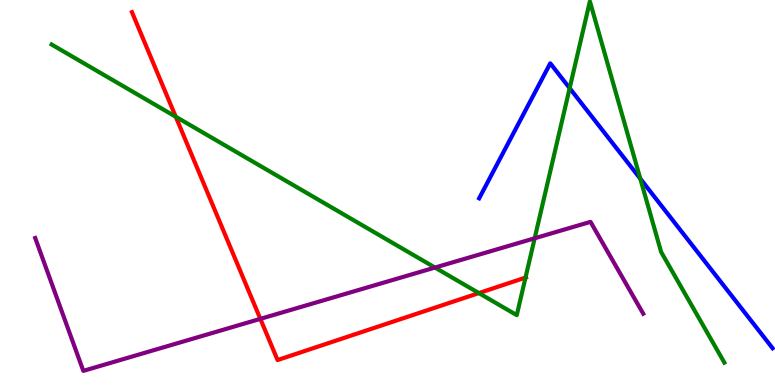[{'lines': ['blue', 'red'], 'intersections': []}, {'lines': ['green', 'red'], 'intersections': [{'x': 2.27, 'y': 6.97}, {'x': 6.18, 'y': 2.39}, {'x': 6.78, 'y': 2.79}]}, {'lines': ['purple', 'red'], 'intersections': [{'x': 3.36, 'y': 1.72}]}, {'lines': ['blue', 'green'], 'intersections': [{'x': 7.35, 'y': 7.71}, {'x': 8.26, 'y': 5.36}]}, {'lines': ['blue', 'purple'], 'intersections': []}, {'lines': ['green', 'purple'], 'intersections': [{'x': 5.61, 'y': 3.05}, {'x': 6.9, 'y': 3.81}]}]